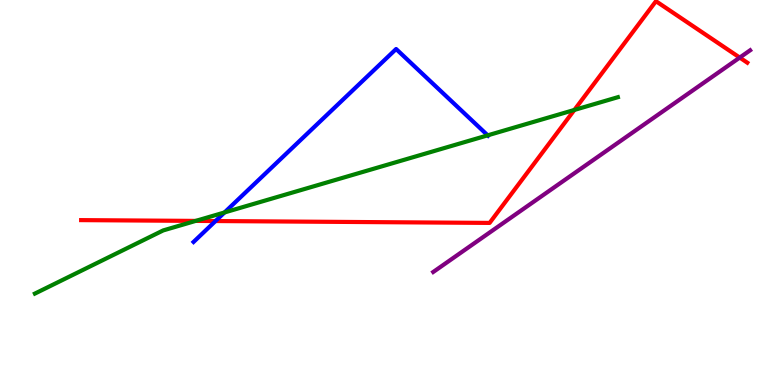[{'lines': ['blue', 'red'], 'intersections': [{'x': 2.78, 'y': 4.26}]}, {'lines': ['green', 'red'], 'intersections': [{'x': 2.52, 'y': 4.26}, {'x': 7.41, 'y': 7.14}]}, {'lines': ['purple', 'red'], 'intersections': [{'x': 9.54, 'y': 8.5}]}, {'lines': ['blue', 'green'], 'intersections': [{'x': 2.9, 'y': 4.48}, {'x': 6.29, 'y': 6.48}]}, {'lines': ['blue', 'purple'], 'intersections': []}, {'lines': ['green', 'purple'], 'intersections': []}]